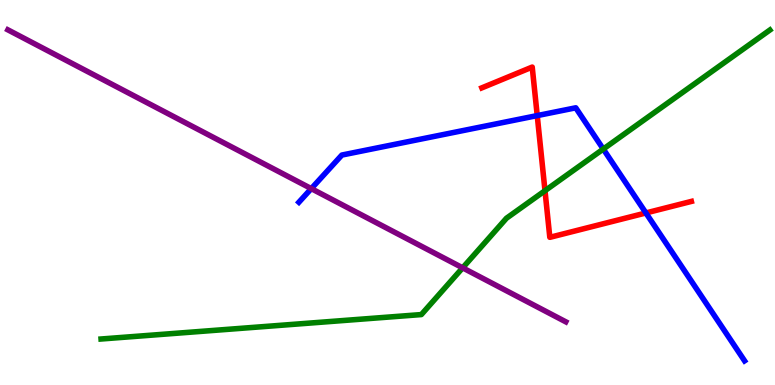[{'lines': ['blue', 'red'], 'intersections': [{'x': 6.93, 'y': 7.0}, {'x': 8.33, 'y': 4.47}]}, {'lines': ['green', 'red'], 'intersections': [{'x': 7.03, 'y': 5.05}]}, {'lines': ['purple', 'red'], 'intersections': []}, {'lines': ['blue', 'green'], 'intersections': [{'x': 7.78, 'y': 6.13}]}, {'lines': ['blue', 'purple'], 'intersections': [{'x': 4.02, 'y': 5.1}]}, {'lines': ['green', 'purple'], 'intersections': [{'x': 5.97, 'y': 3.04}]}]